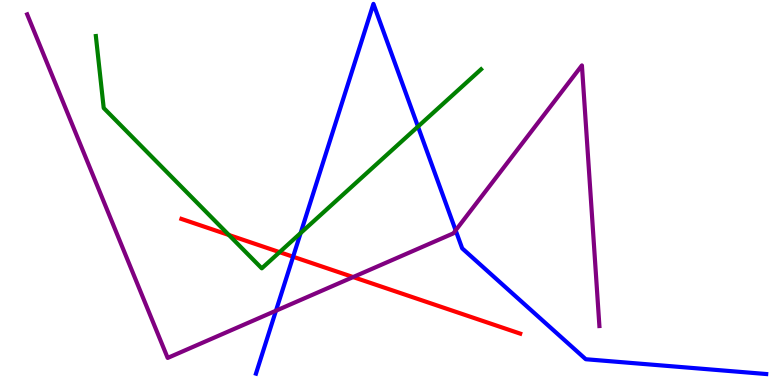[{'lines': ['blue', 'red'], 'intersections': [{'x': 3.78, 'y': 3.33}]}, {'lines': ['green', 'red'], 'intersections': [{'x': 2.95, 'y': 3.9}, {'x': 3.61, 'y': 3.45}]}, {'lines': ['purple', 'red'], 'intersections': [{'x': 4.56, 'y': 2.8}]}, {'lines': ['blue', 'green'], 'intersections': [{'x': 3.88, 'y': 3.95}, {'x': 5.39, 'y': 6.71}]}, {'lines': ['blue', 'purple'], 'intersections': [{'x': 3.56, 'y': 1.93}, {'x': 5.88, 'y': 4.02}]}, {'lines': ['green', 'purple'], 'intersections': []}]